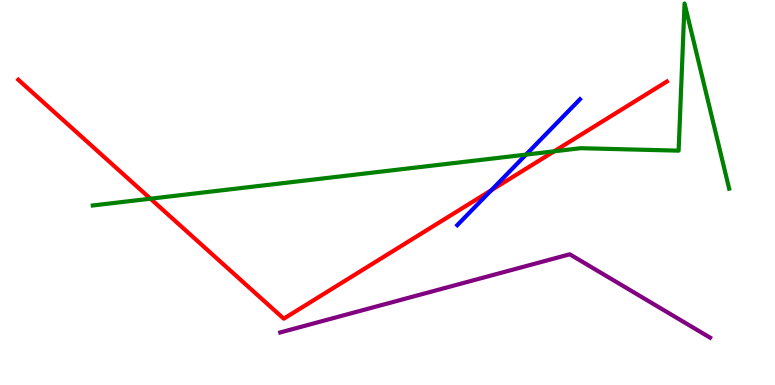[{'lines': ['blue', 'red'], 'intersections': [{'x': 6.34, 'y': 5.06}]}, {'lines': ['green', 'red'], 'intersections': [{'x': 1.94, 'y': 4.84}, {'x': 7.15, 'y': 6.07}]}, {'lines': ['purple', 'red'], 'intersections': []}, {'lines': ['blue', 'green'], 'intersections': [{'x': 6.79, 'y': 5.98}]}, {'lines': ['blue', 'purple'], 'intersections': []}, {'lines': ['green', 'purple'], 'intersections': []}]